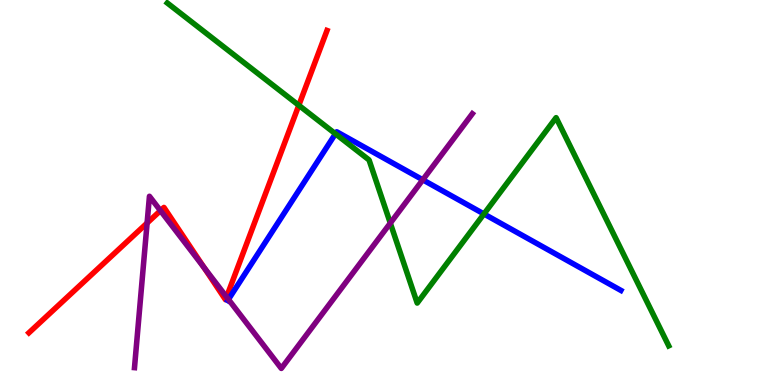[{'lines': ['blue', 'red'], 'intersections': []}, {'lines': ['green', 'red'], 'intersections': [{'x': 3.86, 'y': 7.26}]}, {'lines': ['purple', 'red'], 'intersections': [{'x': 1.9, 'y': 4.21}, {'x': 2.07, 'y': 4.53}, {'x': 2.63, 'y': 3.05}, {'x': 2.92, 'y': 2.29}]}, {'lines': ['blue', 'green'], 'intersections': [{'x': 4.33, 'y': 6.52}, {'x': 6.24, 'y': 4.44}]}, {'lines': ['blue', 'purple'], 'intersections': [{'x': 2.95, 'y': 2.22}, {'x': 5.46, 'y': 5.33}]}, {'lines': ['green', 'purple'], 'intersections': [{'x': 5.04, 'y': 4.2}]}]